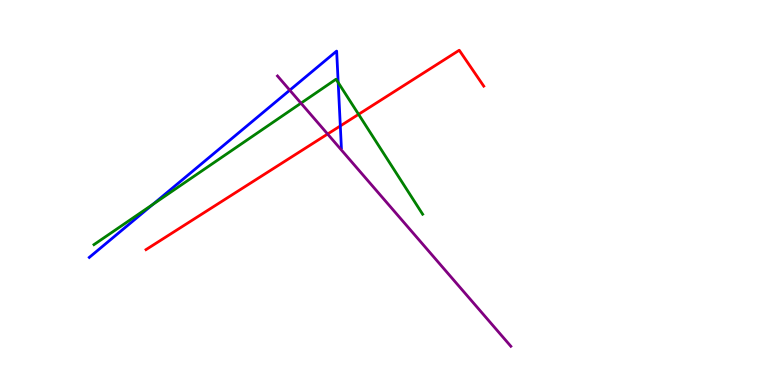[{'lines': ['blue', 'red'], 'intersections': [{'x': 4.39, 'y': 6.73}]}, {'lines': ['green', 'red'], 'intersections': [{'x': 4.63, 'y': 7.03}]}, {'lines': ['purple', 'red'], 'intersections': [{'x': 4.23, 'y': 6.52}]}, {'lines': ['blue', 'green'], 'intersections': [{'x': 1.97, 'y': 4.69}, {'x': 4.36, 'y': 7.86}]}, {'lines': ['blue', 'purple'], 'intersections': [{'x': 3.74, 'y': 7.66}]}, {'lines': ['green', 'purple'], 'intersections': [{'x': 3.88, 'y': 7.32}]}]